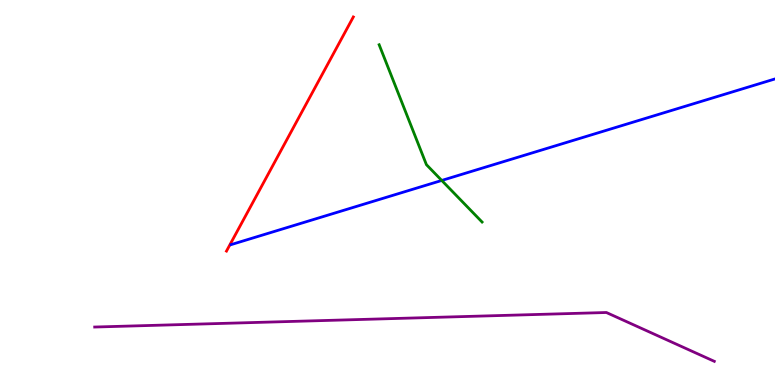[{'lines': ['blue', 'red'], 'intersections': []}, {'lines': ['green', 'red'], 'intersections': []}, {'lines': ['purple', 'red'], 'intersections': []}, {'lines': ['blue', 'green'], 'intersections': [{'x': 5.7, 'y': 5.31}]}, {'lines': ['blue', 'purple'], 'intersections': []}, {'lines': ['green', 'purple'], 'intersections': []}]